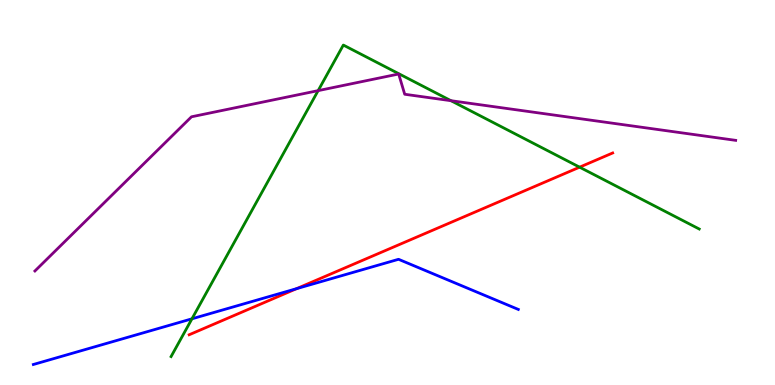[{'lines': ['blue', 'red'], 'intersections': [{'x': 3.83, 'y': 2.5}]}, {'lines': ['green', 'red'], 'intersections': [{'x': 7.48, 'y': 5.66}]}, {'lines': ['purple', 'red'], 'intersections': []}, {'lines': ['blue', 'green'], 'intersections': [{'x': 2.48, 'y': 1.72}]}, {'lines': ['blue', 'purple'], 'intersections': []}, {'lines': ['green', 'purple'], 'intersections': [{'x': 4.1, 'y': 7.65}, {'x': 5.82, 'y': 7.38}]}]